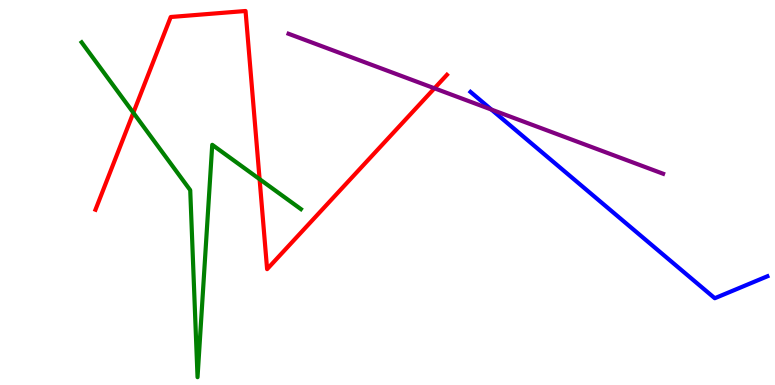[{'lines': ['blue', 'red'], 'intersections': []}, {'lines': ['green', 'red'], 'intersections': [{'x': 1.72, 'y': 7.07}, {'x': 3.35, 'y': 5.35}]}, {'lines': ['purple', 'red'], 'intersections': [{'x': 5.61, 'y': 7.71}]}, {'lines': ['blue', 'green'], 'intersections': []}, {'lines': ['blue', 'purple'], 'intersections': [{'x': 6.34, 'y': 7.15}]}, {'lines': ['green', 'purple'], 'intersections': []}]